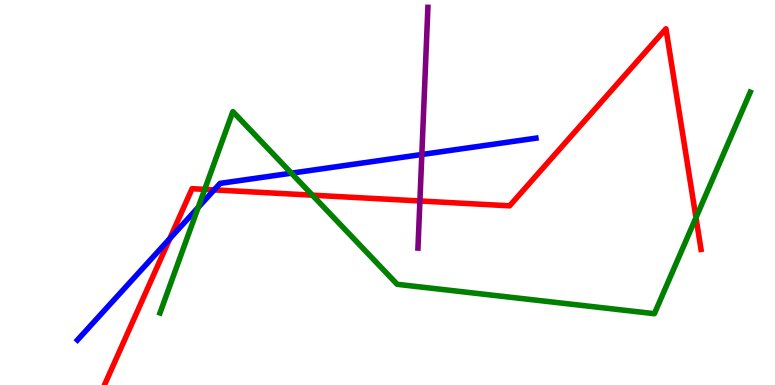[{'lines': ['blue', 'red'], 'intersections': [{'x': 2.19, 'y': 3.8}, {'x': 2.76, 'y': 5.07}]}, {'lines': ['green', 'red'], 'intersections': [{'x': 2.64, 'y': 5.08}, {'x': 4.03, 'y': 4.93}, {'x': 8.98, 'y': 4.35}]}, {'lines': ['purple', 'red'], 'intersections': [{'x': 5.42, 'y': 4.78}]}, {'lines': ['blue', 'green'], 'intersections': [{'x': 2.56, 'y': 4.61}, {'x': 3.76, 'y': 5.5}]}, {'lines': ['blue', 'purple'], 'intersections': [{'x': 5.44, 'y': 5.99}]}, {'lines': ['green', 'purple'], 'intersections': []}]